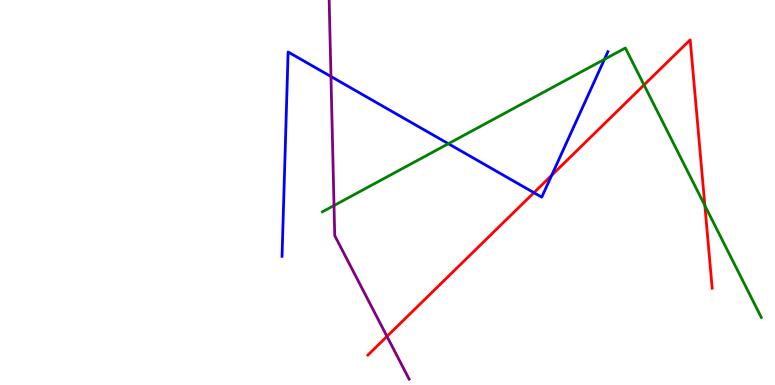[{'lines': ['blue', 'red'], 'intersections': [{'x': 6.89, 'y': 5.0}, {'x': 7.12, 'y': 5.45}]}, {'lines': ['green', 'red'], 'intersections': [{'x': 8.31, 'y': 7.79}, {'x': 9.09, 'y': 4.66}]}, {'lines': ['purple', 'red'], 'intersections': [{'x': 4.99, 'y': 1.26}]}, {'lines': ['blue', 'green'], 'intersections': [{'x': 5.79, 'y': 6.27}, {'x': 7.8, 'y': 8.46}]}, {'lines': ['blue', 'purple'], 'intersections': [{'x': 4.27, 'y': 8.01}]}, {'lines': ['green', 'purple'], 'intersections': [{'x': 4.31, 'y': 4.66}]}]